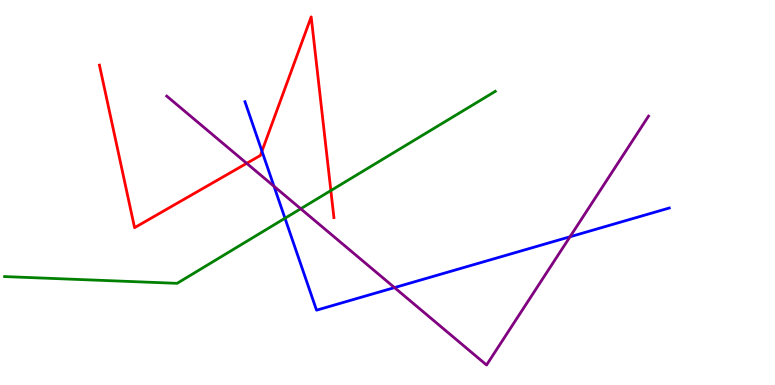[{'lines': ['blue', 'red'], 'intersections': [{'x': 3.38, 'y': 6.07}]}, {'lines': ['green', 'red'], 'intersections': [{'x': 4.27, 'y': 5.05}]}, {'lines': ['purple', 'red'], 'intersections': [{'x': 3.18, 'y': 5.76}]}, {'lines': ['blue', 'green'], 'intersections': [{'x': 3.68, 'y': 4.33}]}, {'lines': ['blue', 'purple'], 'intersections': [{'x': 3.54, 'y': 5.16}, {'x': 5.09, 'y': 2.53}, {'x': 7.36, 'y': 3.85}]}, {'lines': ['green', 'purple'], 'intersections': [{'x': 3.88, 'y': 4.58}]}]